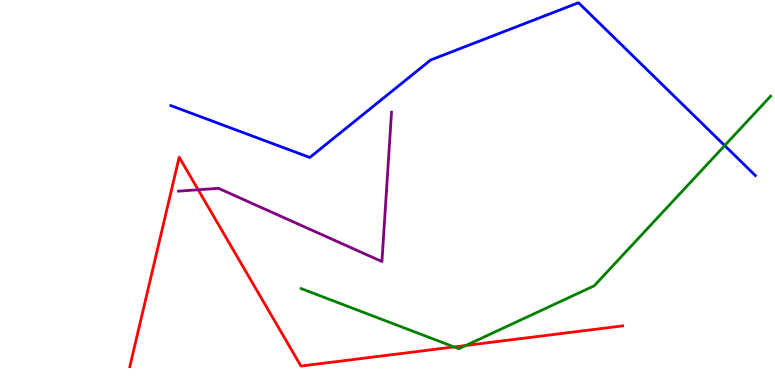[{'lines': ['blue', 'red'], 'intersections': []}, {'lines': ['green', 'red'], 'intersections': [{'x': 5.86, 'y': 0.989}, {'x': 6.01, 'y': 1.03}]}, {'lines': ['purple', 'red'], 'intersections': [{'x': 2.56, 'y': 5.07}]}, {'lines': ['blue', 'green'], 'intersections': [{'x': 9.35, 'y': 6.22}]}, {'lines': ['blue', 'purple'], 'intersections': []}, {'lines': ['green', 'purple'], 'intersections': []}]